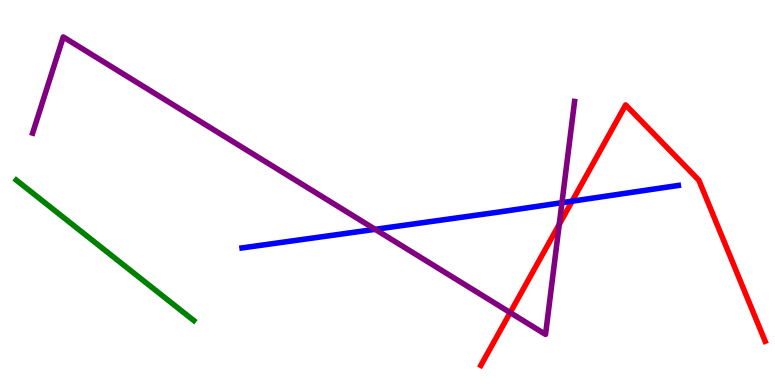[{'lines': ['blue', 'red'], 'intersections': [{'x': 7.38, 'y': 4.77}]}, {'lines': ['green', 'red'], 'intersections': []}, {'lines': ['purple', 'red'], 'intersections': [{'x': 6.58, 'y': 1.88}, {'x': 7.22, 'y': 4.17}]}, {'lines': ['blue', 'green'], 'intersections': []}, {'lines': ['blue', 'purple'], 'intersections': [{'x': 4.84, 'y': 4.04}, {'x': 7.25, 'y': 4.74}]}, {'lines': ['green', 'purple'], 'intersections': []}]